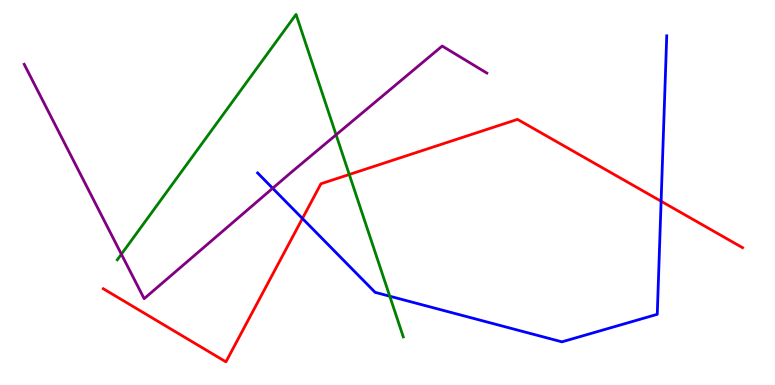[{'lines': ['blue', 'red'], 'intersections': [{'x': 3.9, 'y': 4.33}, {'x': 8.53, 'y': 4.77}]}, {'lines': ['green', 'red'], 'intersections': [{'x': 4.51, 'y': 5.47}]}, {'lines': ['purple', 'red'], 'intersections': []}, {'lines': ['blue', 'green'], 'intersections': [{'x': 5.03, 'y': 2.31}]}, {'lines': ['blue', 'purple'], 'intersections': [{'x': 3.52, 'y': 5.11}]}, {'lines': ['green', 'purple'], 'intersections': [{'x': 1.57, 'y': 3.4}, {'x': 4.34, 'y': 6.5}]}]